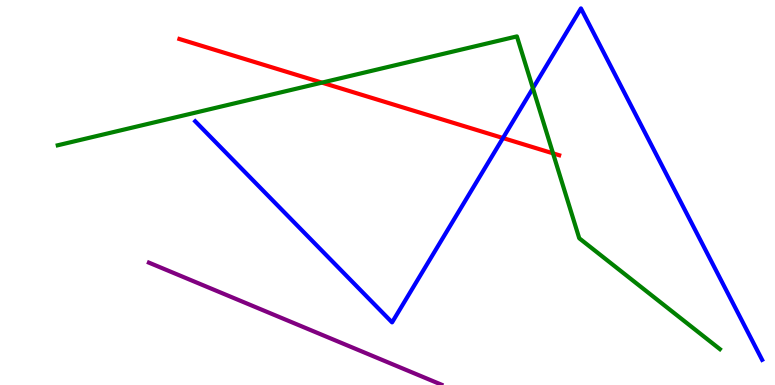[{'lines': ['blue', 'red'], 'intersections': [{'x': 6.49, 'y': 6.41}]}, {'lines': ['green', 'red'], 'intersections': [{'x': 4.15, 'y': 7.85}, {'x': 7.14, 'y': 6.02}]}, {'lines': ['purple', 'red'], 'intersections': []}, {'lines': ['blue', 'green'], 'intersections': [{'x': 6.88, 'y': 7.71}]}, {'lines': ['blue', 'purple'], 'intersections': []}, {'lines': ['green', 'purple'], 'intersections': []}]